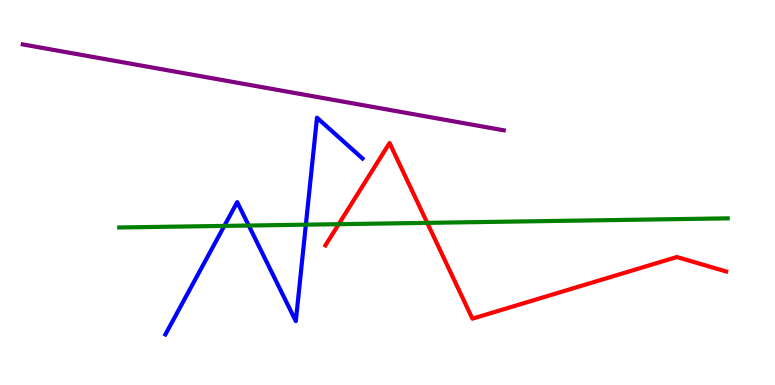[{'lines': ['blue', 'red'], 'intersections': []}, {'lines': ['green', 'red'], 'intersections': [{'x': 4.37, 'y': 4.18}, {'x': 5.51, 'y': 4.21}]}, {'lines': ['purple', 'red'], 'intersections': []}, {'lines': ['blue', 'green'], 'intersections': [{'x': 2.89, 'y': 4.13}, {'x': 3.21, 'y': 4.14}, {'x': 3.95, 'y': 4.16}]}, {'lines': ['blue', 'purple'], 'intersections': []}, {'lines': ['green', 'purple'], 'intersections': []}]